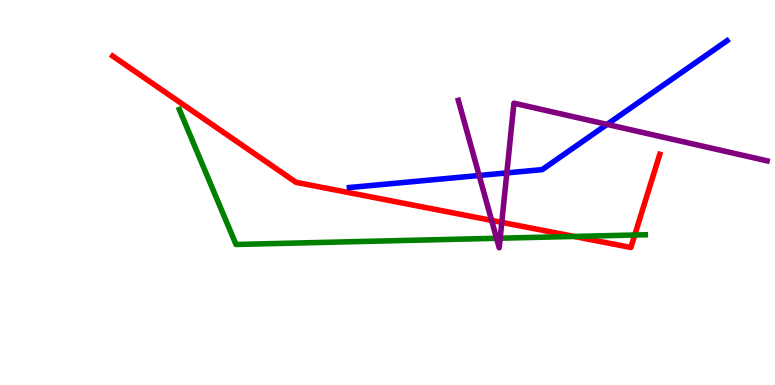[{'lines': ['blue', 'red'], 'intersections': []}, {'lines': ['green', 'red'], 'intersections': [{'x': 7.41, 'y': 3.86}, {'x': 8.19, 'y': 3.9}]}, {'lines': ['purple', 'red'], 'intersections': [{'x': 6.34, 'y': 4.28}, {'x': 6.47, 'y': 4.22}]}, {'lines': ['blue', 'green'], 'intersections': []}, {'lines': ['blue', 'purple'], 'intersections': [{'x': 6.18, 'y': 5.44}, {'x': 6.54, 'y': 5.51}, {'x': 7.83, 'y': 6.77}]}, {'lines': ['green', 'purple'], 'intersections': [{'x': 6.41, 'y': 3.81}, {'x': 6.45, 'y': 3.81}]}]